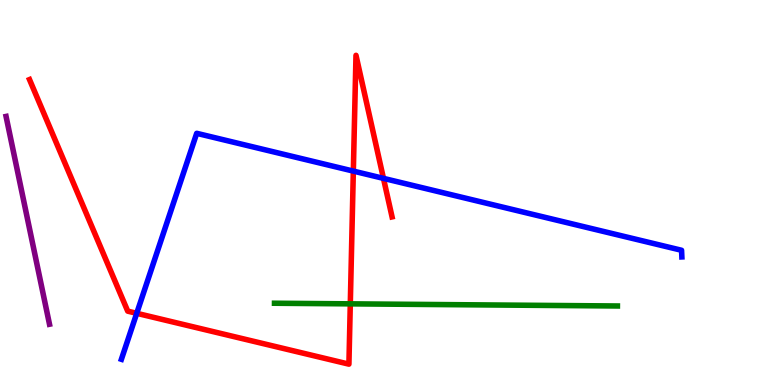[{'lines': ['blue', 'red'], 'intersections': [{'x': 1.76, 'y': 1.86}, {'x': 4.56, 'y': 5.56}, {'x': 4.95, 'y': 5.37}]}, {'lines': ['green', 'red'], 'intersections': [{'x': 4.52, 'y': 2.11}]}, {'lines': ['purple', 'red'], 'intersections': []}, {'lines': ['blue', 'green'], 'intersections': []}, {'lines': ['blue', 'purple'], 'intersections': []}, {'lines': ['green', 'purple'], 'intersections': []}]